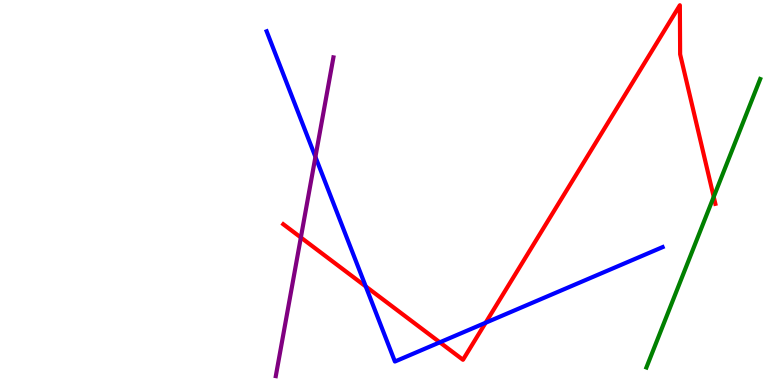[{'lines': ['blue', 'red'], 'intersections': [{'x': 4.72, 'y': 2.56}, {'x': 5.68, 'y': 1.11}, {'x': 6.27, 'y': 1.62}]}, {'lines': ['green', 'red'], 'intersections': [{'x': 9.21, 'y': 4.89}]}, {'lines': ['purple', 'red'], 'intersections': [{'x': 3.88, 'y': 3.83}]}, {'lines': ['blue', 'green'], 'intersections': []}, {'lines': ['blue', 'purple'], 'intersections': [{'x': 4.07, 'y': 5.92}]}, {'lines': ['green', 'purple'], 'intersections': []}]